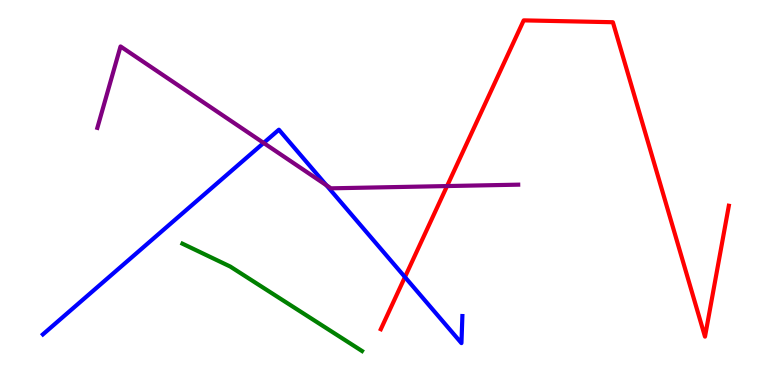[{'lines': ['blue', 'red'], 'intersections': [{'x': 5.23, 'y': 2.8}]}, {'lines': ['green', 'red'], 'intersections': []}, {'lines': ['purple', 'red'], 'intersections': [{'x': 5.77, 'y': 5.17}]}, {'lines': ['blue', 'green'], 'intersections': []}, {'lines': ['blue', 'purple'], 'intersections': [{'x': 3.4, 'y': 6.29}, {'x': 4.21, 'y': 5.19}]}, {'lines': ['green', 'purple'], 'intersections': []}]